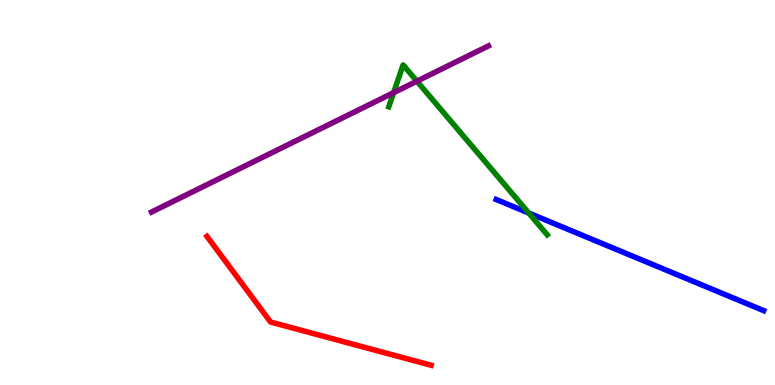[{'lines': ['blue', 'red'], 'intersections': []}, {'lines': ['green', 'red'], 'intersections': []}, {'lines': ['purple', 'red'], 'intersections': []}, {'lines': ['blue', 'green'], 'intersections': [{'x': 6.82, 'y': 4.47}]}, {'lines': ['blue', 'purple'], 'intersections': []}, {'lines': ['green', 'purple'], 'intersections': [{'x': 5.08, 'y': 7.59}, {'x': 5.38, 'y': 7.89}]}]